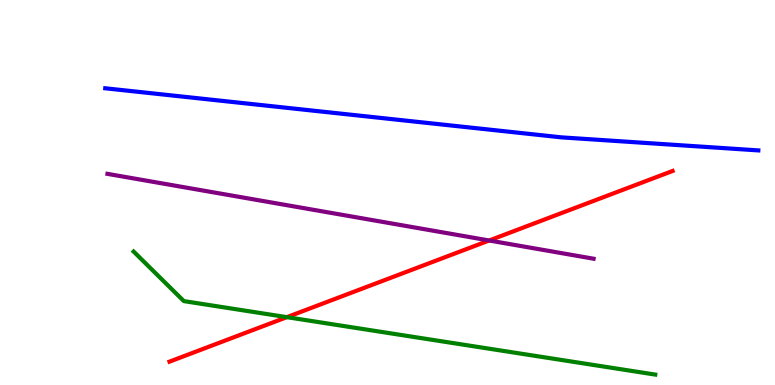[{'lines': ['blue', 'red'], 'intersections': []}, {'lines': ['green', 'red'], 'intersections': [{'x': 3.7, 'y': 1.76}]}, {'lines': ['purple', 'red'], 'intersections': [{'x': 6.31, 'y': 3.75}]}, {'lines': ['blue', 'green'], 'intersections': []}, {'lines': ['blue', 'purple'], 'intersections': []}, {'lines': ['green', 'purple'], 'intersections': []}]